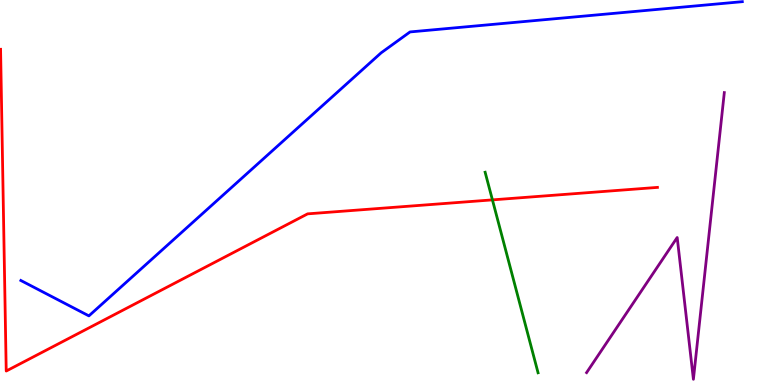[{'lines': ['blue', 'red'], 'intersections': []}, {'lines': ['green', 'red'], 'intersections': [{'x': 6.35, 'y': 4.81}]}, {'lines': ['purple', 'red'], 'intersections': []}, {'lines': ['blue', 'green'], 'intersections': []}, {'lines': ['blue', 'purple'], 'intersections': []}, {'lines': ['green', 'purple'], 'intersections': []}]